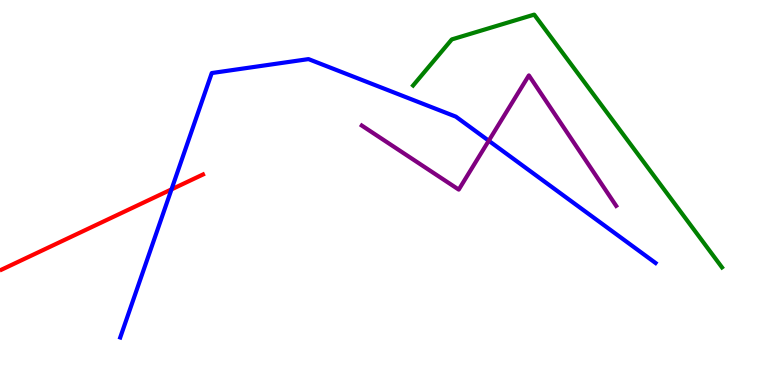[{'lines': ['blue', 'red'], 'intersections': [{'x': 2.21, 'y': 5.08}]}, {'lines': ['green', 'red'], 'intersections': []}, {'lines': ['purple', 'red'], 'intersections': []}, {'lines': ['blue', 'green'], 'intersections': []}, {'lines': ['blue', 'purple'], 'intersections': [{'x': 6.31, 'y': 6.34}]}, {'lines': ['green', 'purple'], 'intersections': []}]